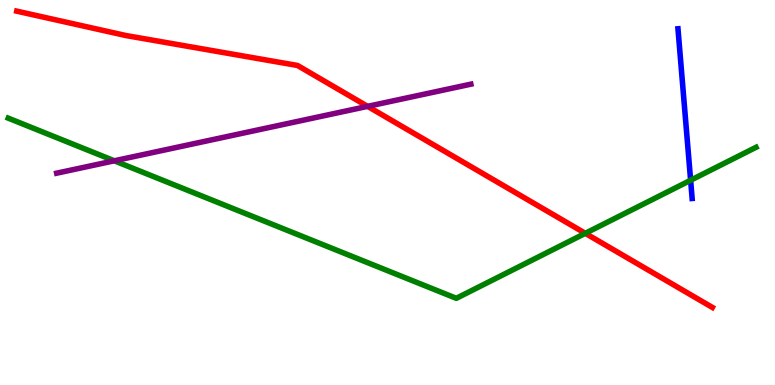[{'lines': ['blue', 'red'], 'intersections': []}, {'lines': ['green', 'red'], 'intersections': [{'x': 7.55, 'y': 3.94}]}, {'lines': ['purple', 'red'], 'intersections': [{'x': 4.74, 'y': 7.24}]}, {'lines': ['blue', 'green'], 'intersections': [{'x': 8.91, 'y': 5.32}]}, {'lines': ['blue', 'purple'], 'intersections': []}, {'lines': ['green', 'purple'], 'intersections': [{'x': 1.47, 'y': 5.82}]}]